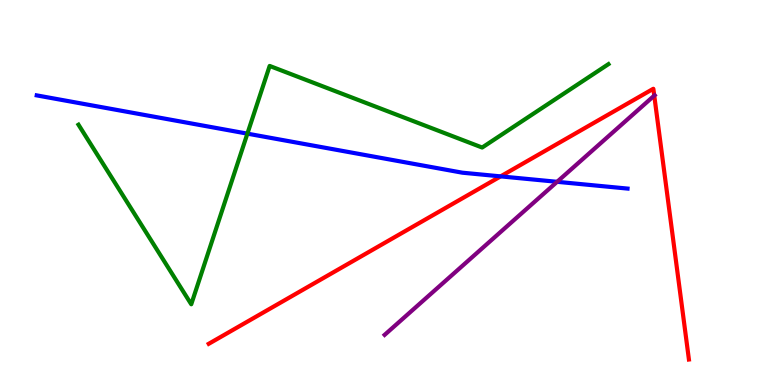[{'lines': ['blue', 'red'], 'intersections': [{'x': 6.46, 'y': 5.42}]}, {'lines': ['green', 'red'], 'intersections': []}, {'lines': ['purple', 'red'], 'intersections': [{'x': 8.44, 'y': 7.52}]}, {'lines': ['blue', 'green'], 'intersections': [{'x': 3.19, 'y': 6.53}]}, {'lines': ['blue', 'purple'], 'intersections': [{'x': 7.19, 'y': 5.28}]}, {'lines': ['green', 'purple'], 'intersections': []}]